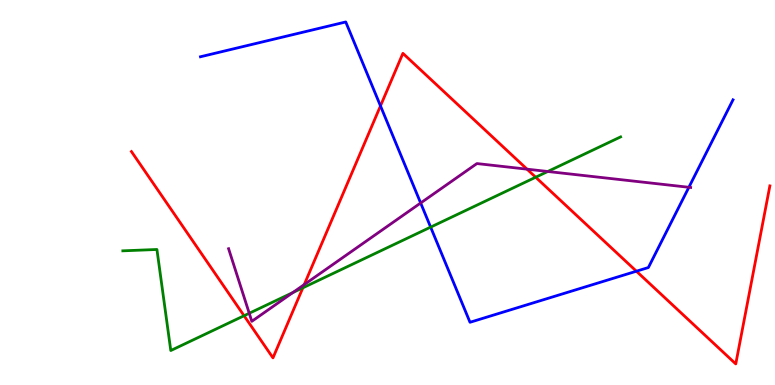[{'lines': ['blue', 'red'], 'intersections': [{'x': 4.91, 'y': 7.25}, {'x': 8.21, 'y': 2.96}]}, {'lines': ['green', 'red'], 'intersections': [{'x': 3.15, 'y': 1.8}, {'x': 3.91, 'y': 2.52}, {'x': 6.91, 'y': 5.4}]}, {'lines': ['purple', 'red'], 'intersections': [{'x': 3.93, 'y': 2.61}, {'x': 6.8, 'y': 5.61}]}, {'lines': ['blue', 'green'], 'intersections': [{'x': 5.56, 'y': 4.1}]}, {'lines': ['blue', 'purple'], 'intersections': [{'x': 5.43, 'y': 4.73}, {'x': 8.89, 'y': 5.14}]}, {'lines': ['green', 'purple'], 'intersections': [{'x': 3.22, 'y': 1.86}, {'x': 3.78, 'y': 2.4}, {'x': 7.07, 'y': 5.55}]}]